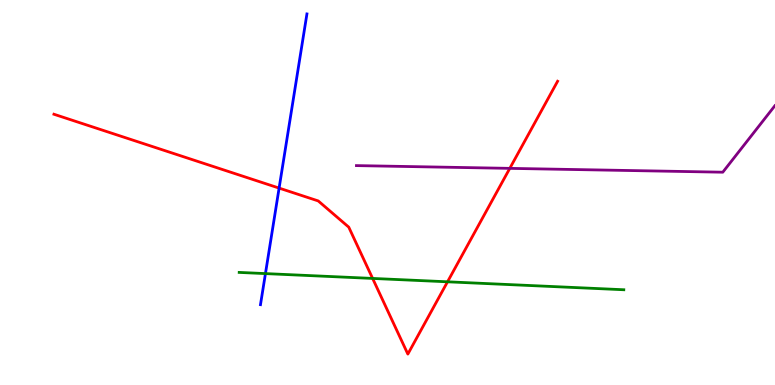[{'lines': ['blue', 'red'], 'intersections': [{'x': 3.6, 'y': 5.11}]}, {'lines': ['green', 'red'], 'intersections': [{'x': 4.81, 'y': 2.77}, {'x': 5.77, 'y': 2.68}]}, {'lines': ['purple', 'red'], 'intersections': [{'x': 6.58, 'y': 5.63}]}, {'lines': ['blue', 'green'], 'intersections': [{'x': 3.43, 'y': 2.89}]}, {'lines': ['blue', 'purple'], 'intersections': []}, {'lines': ['green', 'purple'], 'intersections': []}]